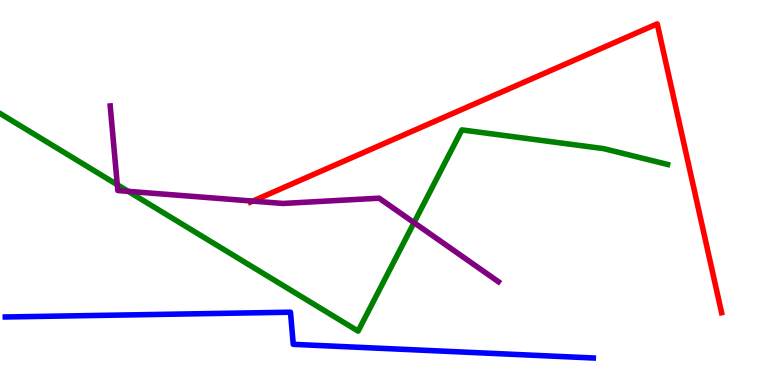[{'lines': ['blue', 'red'], 'intersections': []}, {'lines': ['green', 'red'], 'intersections': []}, {'lines': ['purple', 'red'], 'intersections': [{'x': 3.26, 'y': 4.78}]}, {'lines': ['blue', 'green'], 'intersections': []}, {'lines': ['blue', 'purple'], 'intersections': []}, {'lines': ['green', 'purple'], 'intersections': [{'x': 1.51, 'y': 5.2}, {'x': 1.65, 'y': 5.03}, {'x': 5.34, 'y': 4.22}]}]